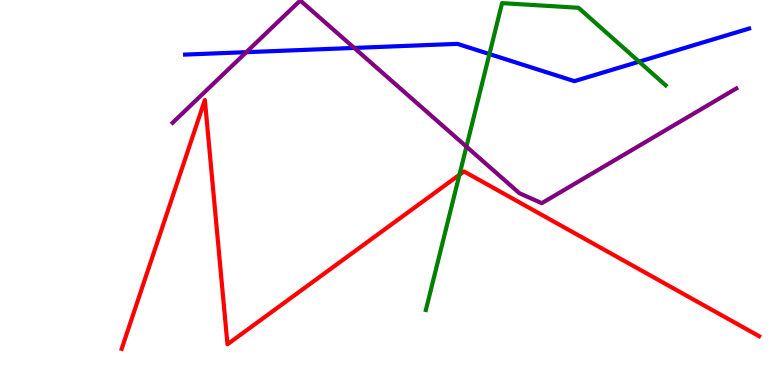[{'lines': ['blue', 'red'], 'intersections': []}, {'lines': ['green', 'red'], 'intersections': [{'x': 5.93, 'y': 5.46}]}, {'lines': ['purple', 'red'], 'intersections': []}, {'lines': ['blue', 'green'], 'intersections': [{'x': 6.32, 'y': 8.6}, {'x': 8.25, 'y': 8.4}]}, {'lines': ['blue', 'purple'], 'intersections': [{'x': 3.18, 'y': 8.64}, {'x': 4.57, 'y': 8.76}]}, {'lines': ['green', 'purple'], 'intersections': [{'x': 6.02, 'y': 6.19}]}]